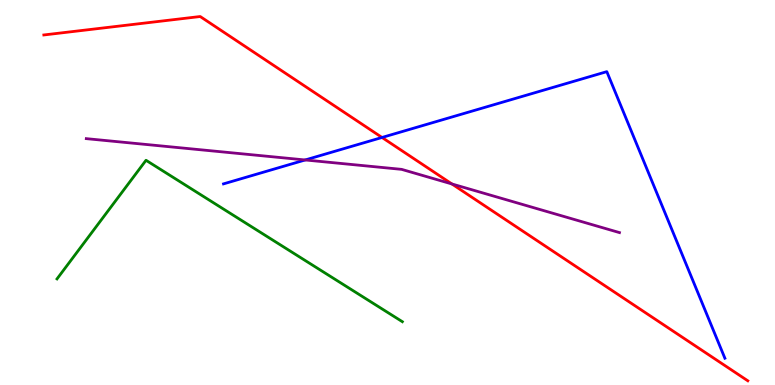[{'lines': ['blue', 'red'], 'intersections': [{'x': 4.93, 'y': 6.43}]}, {'lines': ['green', 'red'], 'intersections': []}, {'lines': ['purple', 'red'], 'intersections': [{'x': 5.83, 'y': 5.22}]}, {'lines': ['blue', 'green'], 'intersections': []}, {'lines': ['blue', 'purple'], 'intersections': [{'x': 3.94, 'y': 5.85}]}, {'lines': ['green', 'purple'], 'intersections': []}]